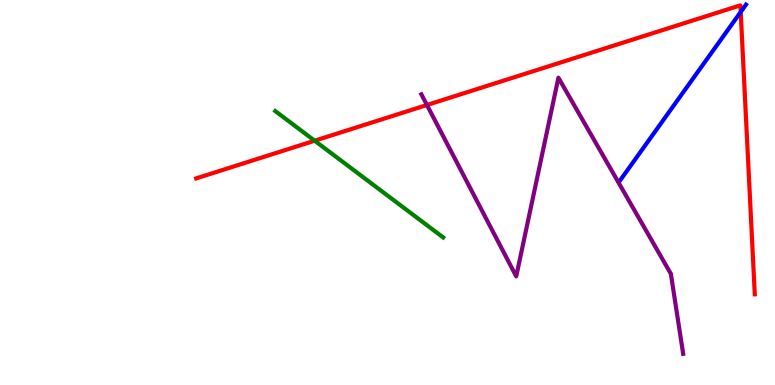[{'lines': ['blue', 'red'], 'intersections': [{'x': 9.56, 'y': 9.69}]}, {'lines': ['green', 'red'], 'intersections': [{'x': 4.06, 'y': 6.35}]}, {'lines': ['purple', 'red'], 'intersections': [{'x': 5.51, 'y': 7.27}]}, {'lines': ['blue', 'green'], 'intersections': []}, {'lines': ['blue', 'purple'], 'intersections': []}, {'lines': ['green', 'purple'], 'intersections': []}]